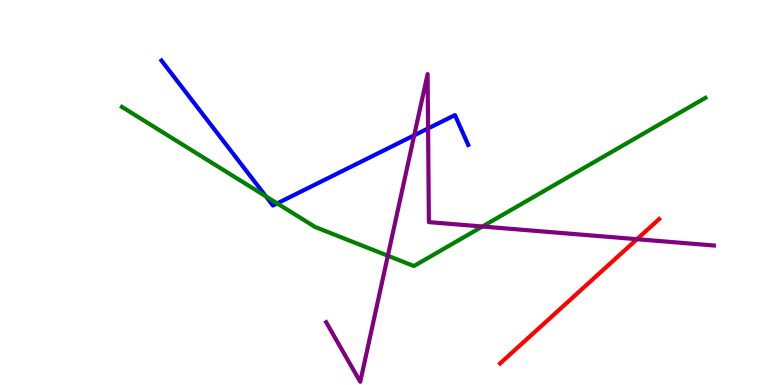[{'lines': ['blue', 'red'], 'intersections': []}, {'lines': ['green', 'red'], 'intersections': []}, {'lines': ['purple', 'red'], 'intersections': [{'x': 8.22, 'y': 3.79}]}, {'lines': ['blue', 'green'], 'intersections': [{'x': 3.43, 'y': 4.9}, {'x': 3.58, 'y': 4.72}]}, {'lines': ['blue', 'purple'], 'intersections': [{'x': 5.34, 'y': 6.48}, {'x': 5.52, 'y': 6.66}]}, {'lines': ['green', 'purple'], 'intersections': [{'x': 5.0, 'y': 3.36}, {'x': 6.22, 'y': 4.12}]}]